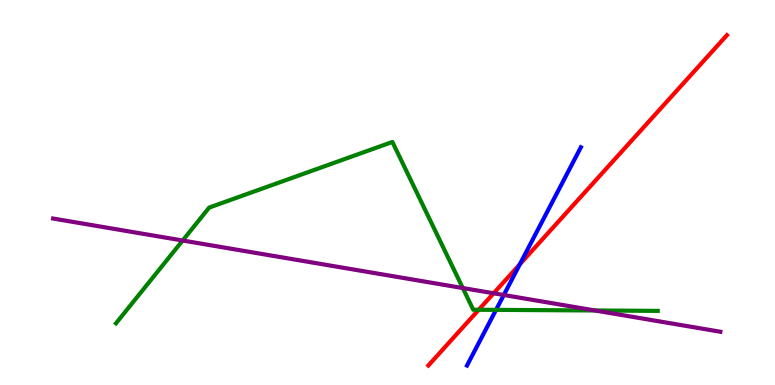[{'lines': ['blue', 'red'], 'intersections': [{'x': 6.71, 'y': 3.13}]}, {'lines': ['green', 'red'], 'intersections': [{'x': 6.18, 'y': 1.95}]}, {'lines': ['purple', 'red'], 'intersections': [{'x': 6.37, 'y': 2.38}]}, {'lines': ['blue', 'green'], 'intersections': [{'x': 6.4, 'y': 1.95}]}, {'lines': ['blue', 'purple'], 'intersections': [{'x': 6.5, 'y': 2.34}]}, {'lines': ['green', 'purple'], 'intersections': [{'x': 2.36, 'y': 3.75}, {'x': 5.97, 'y': 2.52}, {'x': 7.68, 'y': 1.94}]}]